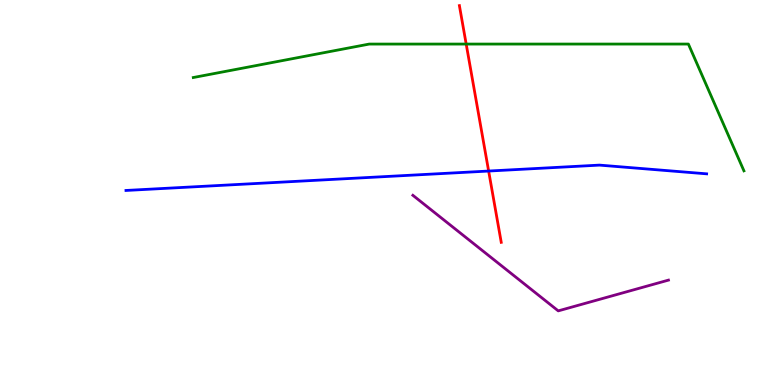[{'lines': ['blue', 'red'], 'intersections': [{'x': 6.3, 'y': 5.56}]}, {'lines': ['green', 'red'], 'intersections': [{'x': 6.02, 'y': 8.86}]}, {'lines': ['purple', 'red'], 'intersections': []}, {'lines': ['blue', 'green'], 'intersections': []}, {'lines': ['blue', 'purple'], 'intersections': []}, {'lines': ['green', 'purple'], 'intersections': []}]